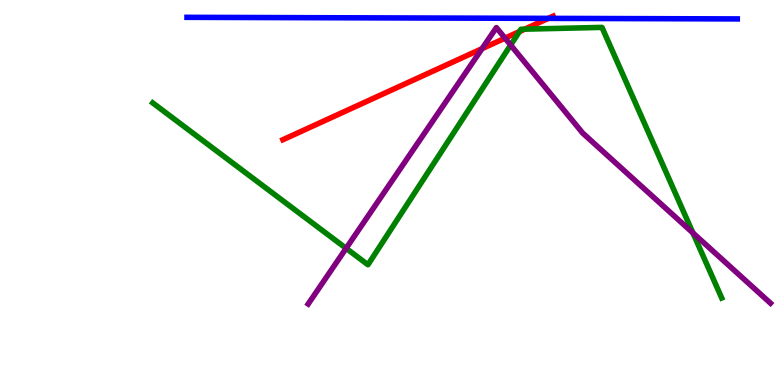[{'lines': ['blue', 'red'], 'intersections': [{'x': 7.07, 'y': 9.52}]}, {'lines': ['green', 'red'], 'intersections': [{'x': 6.7, 'y': 9.18}, {'x': 6.77, 'y': 9.24}]}, {'lines': ['purple', 'red'], 'intersections': [{'x': 6.22, 'y': 8.74}, {'x': 6.52, 'y': 9.01}]}, {'lines': ['blue', 'green'], 'intersections': []}, {'lines': ['blue', 'purple'], 'intersections': []}, {'lines': ['green', 'purple'], 'intersections': [{'x': 4.47, 'y': 3.55}, {'x': 6.59, 'y': 8.83}, {'x': 8.94, 'y': 3.95}]}]